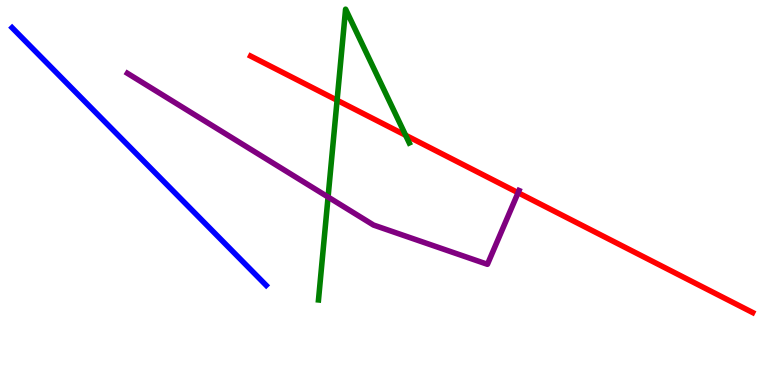[{'lines': ['blue', 'red'], 'intersections': []}, {'lines': ['green', 'red'], 'intersections': [{'x': 4.35, 'y': 7.4}, {'x': 5.23, 'y': 6.49}]}, {'lines': ['purple', 'red'], 'intersections': [{'x': 6.69, 'y': 4.99}]}, {'lines': ['blue', 'green'], 'intersections': []}, {'lines': ['blue', 'purple'], 'intersections': []}, {'lines': ['green', 'purple'], 'intersections': [{'x': 4.23, 'y': 4.88}]}]